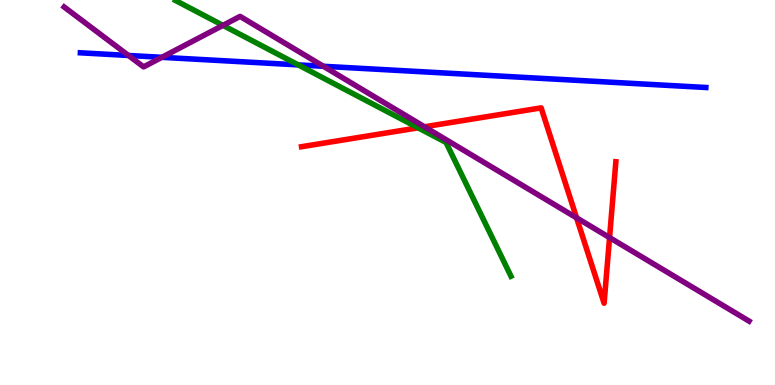[{'lines': ['blue', 'red'], 'intersections': []}, {'lines': ['green', 'red'], 'intersections': [{'x': 5.4, 'y': 6.68}]}, {'lines': ['purple', 'red'], 'intersections': [{'x': 5.48, 'y': 6.71}, {'x': 7.44, 'y': 4.34}, {'x': 7.87, 'y': 3.83}]}, {'lines': ['blue', 'green'], 'intersections': [{'x': 3.85, 'y': 8.31}]}, {'lines': ['blue', 'purple'], 'intersections': [{'x': 1.66, 'y': 8.56}, {'x': 2.09, 'y': 8.51}, {'x': 4.17, 'y': 8.28}]}, {'lines': ['green', 'purple'], 'intersections': [{'x': 2.88, 'y': 9.34}]}]